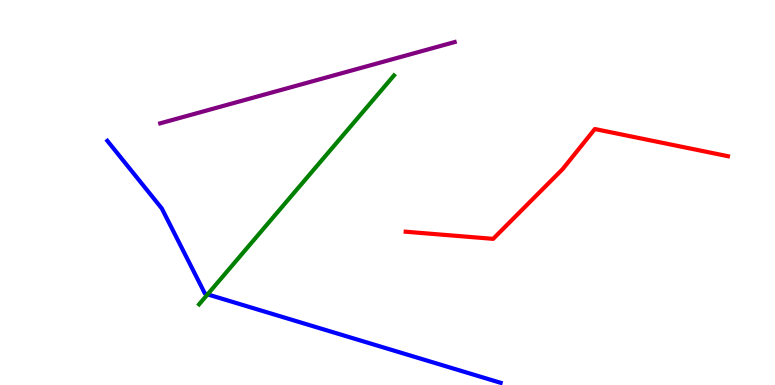[{'lines': ['blue', 'red'], 'intersections': []}, {'lines': ['green', 'red'], 'intersections': []}, {'lines': ['purple', 'red'], 'intersections': []}, {'lines': ['blue', 'green'], 'intersections': [{'x': 2.68, 'y': 2.35}]}, {'lines': ['blue', 'purple'], 'intersections': []}, {'lines': ['green', 'purple'], 'intersections': []}]